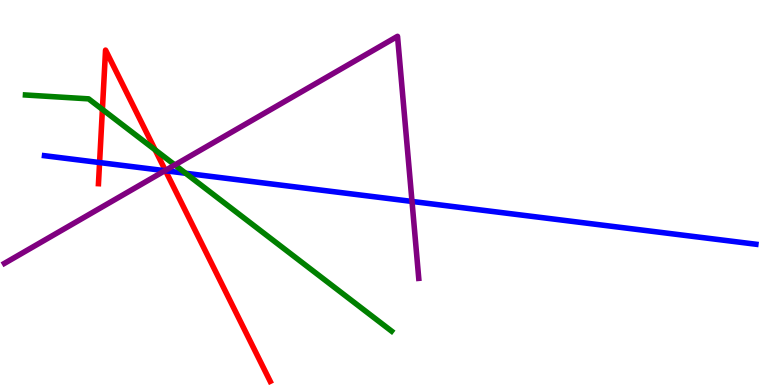[{'lines': ['blue', 'red'], 'intersections': [{'x': 1.28, 'y': 5.78}, {'x': 2.14, 'y': 5.56}]}, {'lines': ['green', 'red'], 'intersections': [{'x': 1.32, 'y': 7.16}, {'x': 2.0, 'y': 6.11}]}, {'lines': ['purple', 'red'], 'intersections': [{'x': 2.13, 'y': 5.57}]}, {'lines': ['blue', 'green'], 'intersections': [{'x': 2.4, 'y': 5.5}]}, {'lines': ['blue', 'purple'], 'intersections': [{'x': 2.13, 'y': 5.57}, {'x': 5.32, 'y': 4.77}]}, {'lines': ['green', 'purple'], 'intersections': [{'x': 2.26, 'y': 5.72}]}]